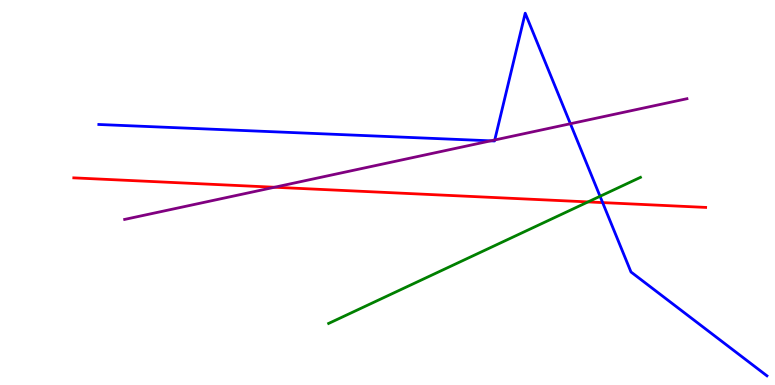[{'lines': ['blue', 'red'], 'intersections': [{'x': 7.78, 'y': 4.74}]}, {'lines': ['green', 'red'], 'intersections': [{'x': 7.59, 'y': 4.76}]}, {'lines': ['purple', 'red'], 'intersections': [{'x': 3.54, 'y': 5.14}]}, {'lines': ['blue', 'green'], 'intersections': [{'x': 7.74, 'y': 4.9}]}, {'lines': ['blue', 'purple'], 'intersections': [{'x': 6.33, 'y': 6.34}, {'x': 6.38, 'y': 6.36}, {'x': 7.36, 'y': 6.79}]}, {'lines': ['green', 'purple'], 'intersections': []}]